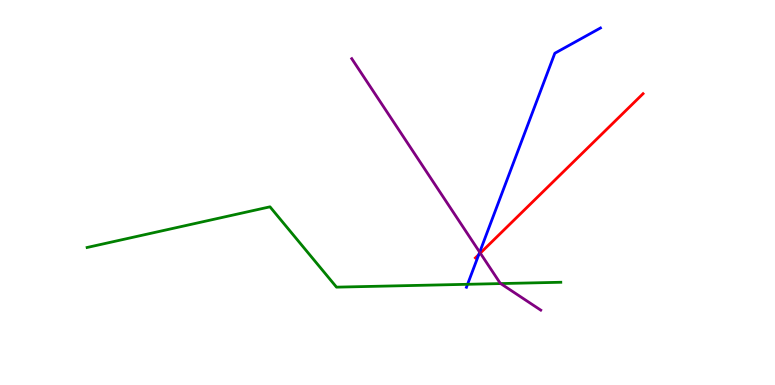[{'lines': ['blue', 'red'], 'intersections': [{'x': 6.18, 'y': 3.39}]}, {'lines': ['green', 'red'], 'intersections': []}, {'lines': ['purple', 'red'], 'intersections': [{'x': 6.2, 'y': 3.43}]}, {'lines': ['blue', 'green'], 'intersections': [{'x': 6.03, 'y': 2.62}]}, {'lines': ['blue', 'purple'], 'intersections': [{'x': 6.19, 'y': 3.45}]}, {'lines': ['green', 'purple'], 'intersections': [{'x': 6.46, 'y': 2.63}]}]